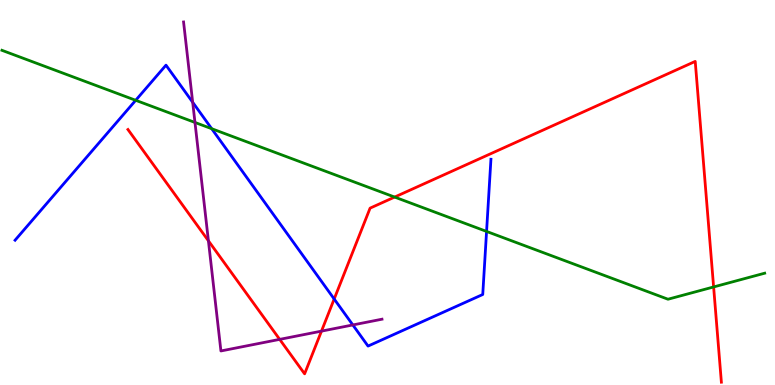[{'lines': ['blue', 'red'], 'intersections': [{'x': 4.31, 'y': 2.23}]}, {'lines': ['green', 'red'], 'intersections': [{'x': 5.09, 'y': 4.88}, {'x': 9.21, 'y': 2.55}]}, {'lines': ['purple', 'red'], 'intersections': [{'x': 2.69, 'y': 3.75}, {'x': 3.61, 'y': 1.19}, {'x': 4.15, 'y': 1.4}]}, {'lines': ['blue', 'green'], 'intersections': [{'x': 1.75, 'y': 7.39}, {'x': 2.73, 'y': 6.66}, {'x': 6.28, 'y': 3.99}]}, {'lines': ['blue', 'purple'], 'intersections': [{'x': 2.49, 'y': 7.34}, {'x': 4.55, 'y': 1.56}]}, {'lines': ['green', 'purple'], 'intersections': [{'x': 2.52, 'y': 6.82}]}]